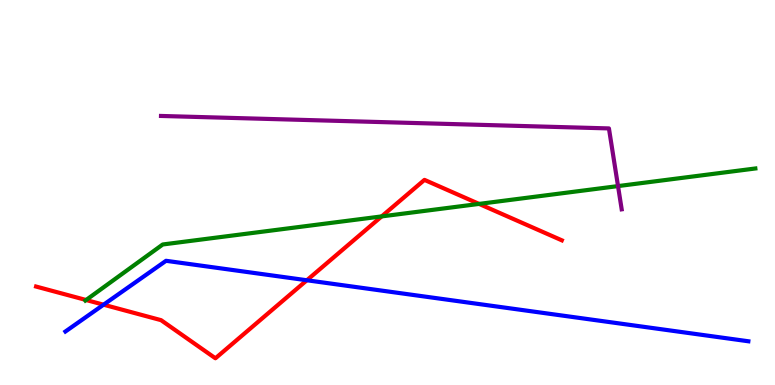[{'lines': ['blue', 'red'], 'intersections': [{'x': 1.34, 'y': 2.09}, {'x': 3.96, 'y': 2.72}]}, {'lines': ['green', 'red'], 'intersections': [{'x': 1.11, 'y': 2.21}, {'x': 4.92, 'y': 4.38}, {'x': 6.18, 'y': 4.7}]}, {'lines': ['purple', 'red'], 'intersections': []}, {'lines': ['blue', 'green'], 'intersections': []}, {'lines': ['blue', 'purple'], 'intersections': []}, {'lines': ['green', 'purple'], 'intersections': [{'x': 7.97, 'y': 5.17}]}]